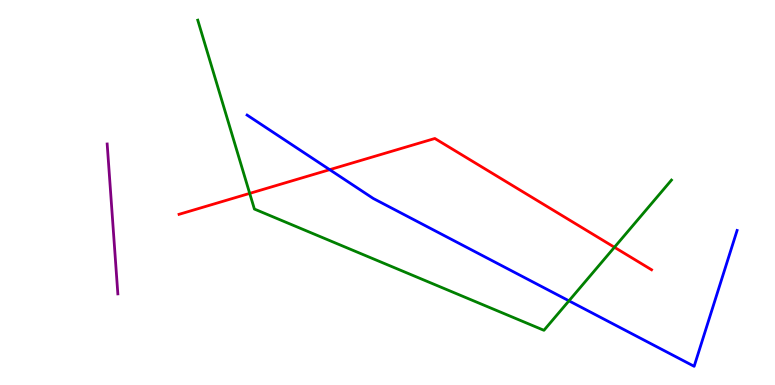[{'lines': ['blue', 'red'], 'intersections': [{'x': 4.25, 'y': 5.59}]}, {'lines': ['green', 'red'], 'intersections': [{'x': 3.22, 'y': 4.98}, {'x': 7.93, 'y': 3.58}]}, {'lines': ['purple', 'red'], 'intersections': []}, {'lines': ['blue', 'green'], 'intersections': [{'x': 7.34, 'y': 2.19}]}, {'lines': ['blue', 'purple'], 'intersections': []}, {'lines': ['green', 'purple'], 'intersections': []}]